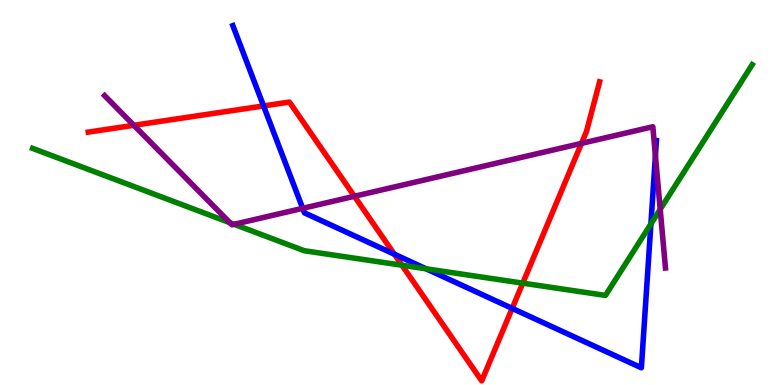[{'lines': ['blue', 'red'], 'intersections': [{'x': 3.4, 'y': 7.25}, {'x': 5.09, 'y': 3.4}, {'x': 6.61, 'y': 1.99}]}, {'lines': ['green', 'red'], 'intersections': [{'x': 5.19, 'y': 3.11}, {'x': 6.75, 'y': 2.65}]}, {'lines': ['purple', 'red'], 'intersections': [{'x': 1.73, 'y': 6.75}, {'x': 4.57, 'y': 4.9}, {'x': 7.5, 'y': 6.28}]}, {'lines': ['blue', 'green'], 'intersections': [{'x': 5.5, 'y': 3.02}, {'x': 8.4, 'y': 4.18}]}, {'lines': ['blue', 'purple'], 'intersections': [{'x': 3.91, 'y': 4.59}, {'x': 8.46, 'y': 5.96}]}, {'lines': ['green', 'purple'], 'intersections': [{'x': 2.97, 'y': 4.22}, {'x': 3.02, 'y': 4.17}, {'x': 8.52, 'y': 4.56}]}]